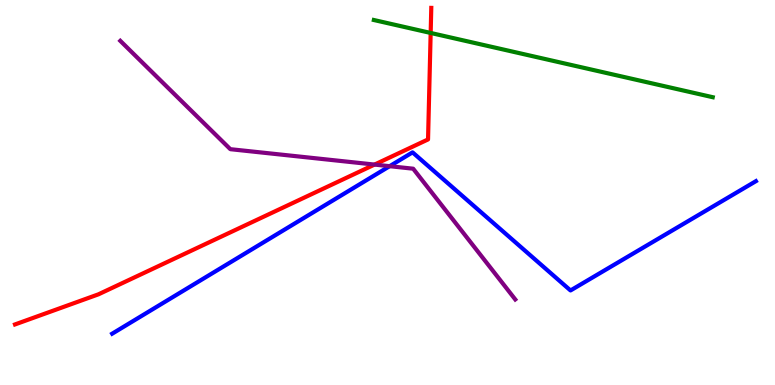[{'lines': ['blue', 'red'], 'intersections': []}, {'lines': ['green', 'red'], 'intersections': [{'x': 5.56, 'y': 9.14}]}, {'lines': ['purple', 'red'], 'intersections': [{'x': 4.83, 'y': 5.73}]}, {'lines': ['blue', 'green'], 'intersections': []}, {'lines': ['blue', 'purple'], 'intersections': [{'x': 5.03, 'y': 5.68}]}, {'lines': ['green', 'purple'], 'intersections': []}]